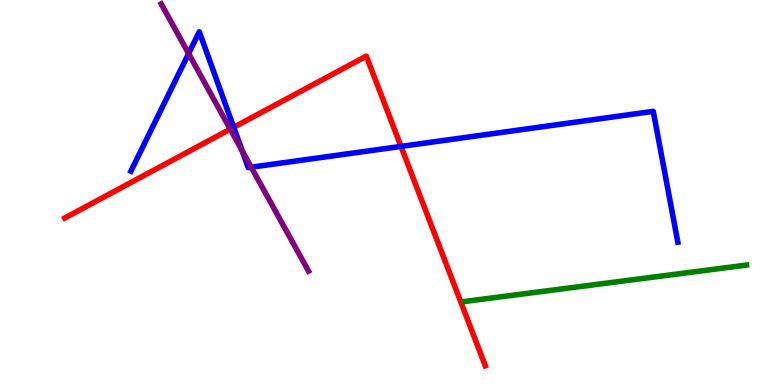[{'lines': ['blue', 'red'], 'intersections': [{'x': 3.02, 'y': 6.69}, {'x': 5.17, 'y': 6.2}]}, {'lines': ['green', 'red'], 'intersections': []}, {'lines': ['purple', 'red'], 'intersections': [{'x': 2.97, 'y': 6.65}]}, {'lines': ['blue', 'green'], 'intersections': []}, {'lines': ['blue', 'purple'], 'intersections': [{'x': 2.43, 'y': 8.61}, {'x': 3.12, 'y': 6.09}, {'x': 3.24, 'y': 5.66}]}, {'lines': ['green', 'purple'], 'intersections': []}]